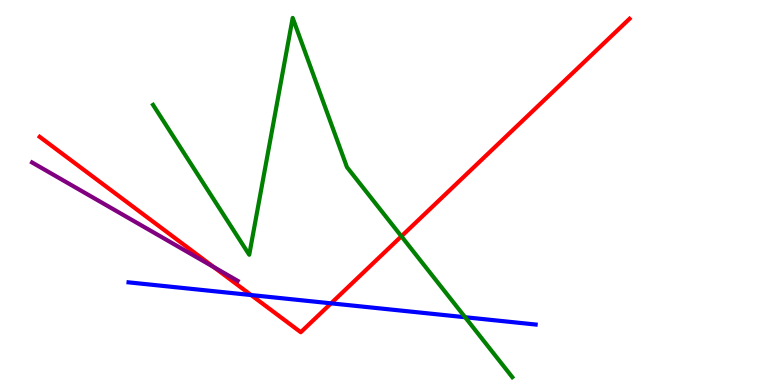[{'lines': ['blue', 'red'], 'intersections': [{'x': 3.24, 'y': 2.34}, {'x': 4.27, 'y': 2.12}]}, {'lines': ['green', 'red'], 'intersections': [{'x': 5.18, 'y': 3.86}]}, {'lines': ['purple', 'red'], 'intersections': [{'x': 2.76, 'y': 3.06}]}, {'lines': ['blue', 'green'], 'intersections': [{'x': 6.0, 'y': 1.76}]}, {'lines': ['blue', 'purple'], 'intersections': []}, {'lines': ['green', 'purple'], 'intersections': []}]